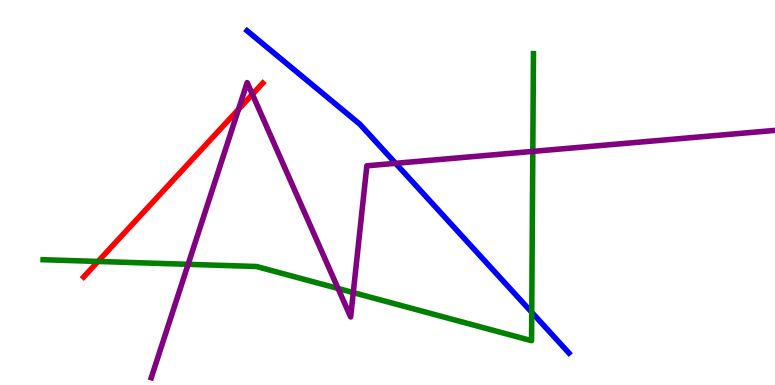[{'lines': ['blue', 'red'], 'intersections': []}, {'lines': ['green', 'red'], 'intersections': [{'x': 1.26, 'y': 3.21}]}, {'lines': ['purple', 'red'], 'intersections': [{'x': 3.08, 'y': 7.16}, {'x': 3.26, 'y': 7.55}]}, {'lines': ['blue', 'green'], 'intersections': [{'x': 6.86, 'y': 1.89}]}, {'lines': ['blue', 'purple'], 'intersections': [{'x': 5.1, 'y': 5.76}]}, {'lines': ['green', 'purple'], 'intersections': [{'x': 2.43, 'y': 3.13}, {'x': 4.36, 'y': 2.51}, {'x': 4.56, 'y': 2.4}, {'x': 6.87, 'y': 6.07}]}]